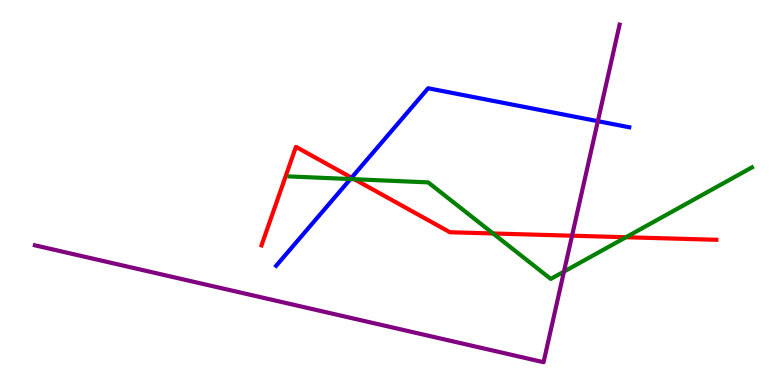[{'lines': ['blue', 'red'], 'intersections': [{'x': 4.54, 'y': 5.38}]}, {'lines': ['green', 'red'], 'intersections': [{'x': 4.57, 'y': 5.34}, {'x': 6.36, 'y': 3.94}, {'x': 8.08, 'y': 3.84}]}, {'lines': ['purple', 'red'], 'intersections': [{'x': 7.38, 'y': 3.88}]}, {'lines': ['blue', 'green'], 'intersections': [{'x': 4.52, 'y': 5.35}]}, {'lines': ['blue', 'purple'], 'intersections': [{'x': 7.71, 'y': 6.85}]}, {'lines': ['green', 'purple'], 'intersections': [{'x': 7.28, 'y': 2.95}]}]